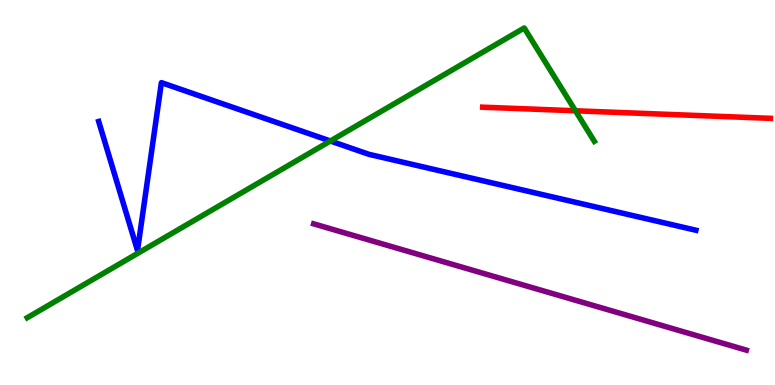[{'lines': ['blue', 'red'], 'intersections': []}, {'lines': ['green', 'red'], 'intersections': [{'x': 7.43, 'y': 7.12}]}, {'lines': ['purple', 'red'], 'intersections': []}, {'lines': ['blue', 'green'], 'intersections': [{'x': 4.26, 'y': 6.34}]}, {'lines': ['blue', 'purple'], 'intersections': []}, {'lines': ['green', 'purple'], 'intersections': []}]